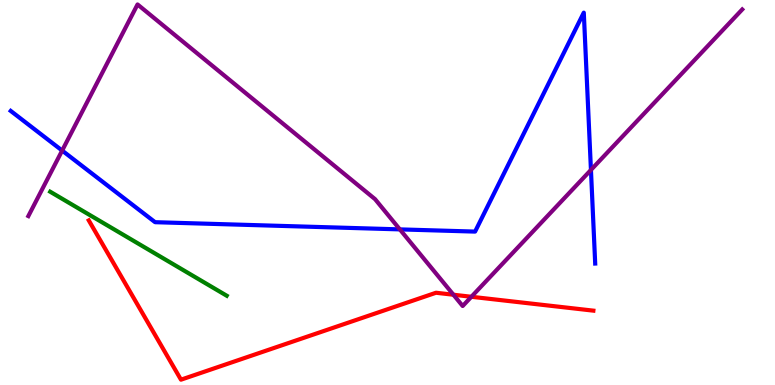[{'lines': ['blue', 'red'], 'intersections': []}, {'lines': ['green', 'red'], 'intersections': []}, {'lines': ['purple', 'red'], 'intersections': [{'x': 5.85, 'y': 2.34}, {'x': 6.08, 'y': 2.29}]}, {'lines': ['blue', 'green'], 'intersections': []}, {'lines': ['blue', 'purple'], 'intersections': [{'x': 0.802, 'y': 6.09}, {'x': 5.16, 'y': 4.04}, {'x': 7.63, 'y': 5.59}]}, {'lines': ['green', 'purple'], 'intersections': []}]